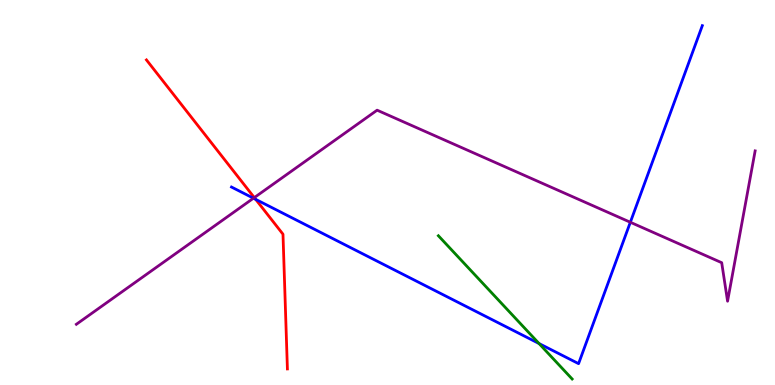[{'lines': ['blue', 'red'], 'intersections': [{'x': 3.3, 'y': 4.82}]}, {'lines': ['green', 'red'], 'intersections': []}, {'lines': ['purple', 'red'], 'intersections': [{'x': 3.28, 'y': 4.87}]}, {'lines': ['blue', 'green'], 'intersections': [{'x': 6.96, 'y': 1.08}]}, {'lines': ['blue', 'purple'], 'intersections': [{'x': 3.27, 'y': 4.85}, {'x': 8.13, 'y': 4.23}]}, {'lines': ['green', 'purple'], 'intersections': []}]